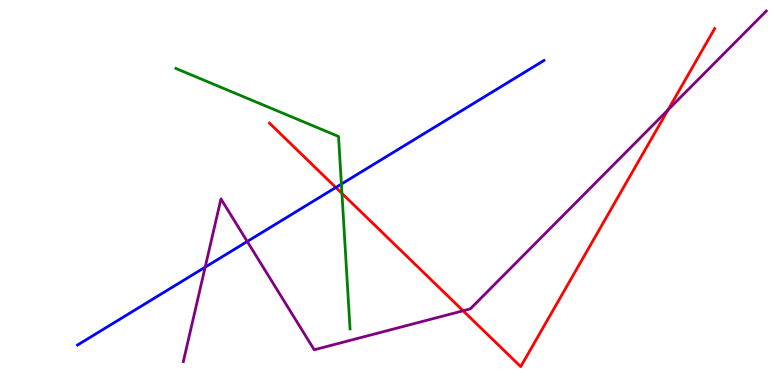[{'lines': ['blue', 'red'], 'intersections': [{'x': 4.33, 'y': 5.13}]}, {'lines': ['green', 'red'], 'intersections': [{'x': 4.41, 'y': 4.98}]}, {'lines': ['purple', 'red'], 'intersections': [{'x': 5.98, 'y': 1.93}, {'x': 8.62, 'y': 7.15}]}, {'lines': ['blue', 'green'], 'intersections': [{'x': 4.4, 'y': 5.22}]}, {'lines': ['blue', 'purple'], 'intersections': [{'x': 2.65, 'y': 3.06}, {'x': 3.19, 'y': 3.73}]}, {'lines': ['green', 'purple'], 'intersections': []}]